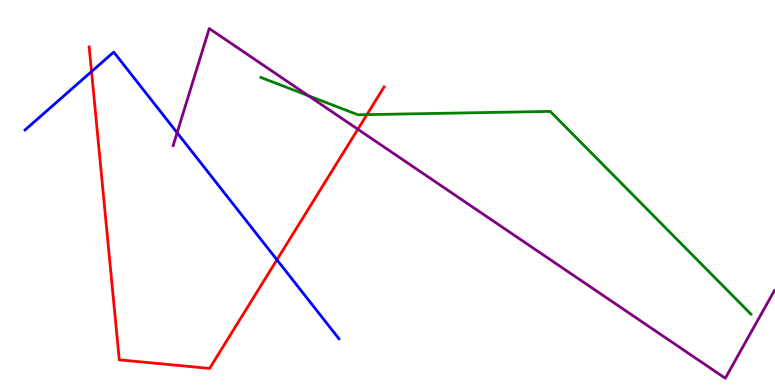[{'lines': ['blue', 'red'], 'intersections': [{'x': 1.18, 'y': 8.14}, {'x': 3.57, 'y': 3.25}]}, {'lines': ['green', 'red'], 'intersections': [{'x': 4.73, 'y': 7.02}]}, {'lines': ['purple', 'red'], 'intersections': [{'x': 4.62, 'y': 6.64}]}, {'lines': ['blue', 'green'], 'intersections': []}, {'lines': ['blue', 'purple'], 'intersections': [{'x': 2.29, 'y': 6.55}]}, {'lines': ['green', 'purple'], 'intersections': [{'x': 3.98, 'y': 7.51}]}]